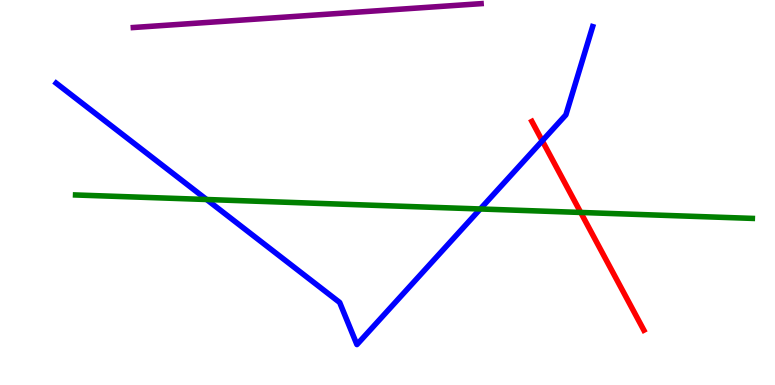[{'lines': ['blue', 'red'], 'intersections': [{'x': 7.0, 'y': 6.34}]}, {'lines': ['green', 'red'], 'intersections': [{'x': 7.49, 'y': 4.48}]}, {'lines': ['purple', 'red'], 'intersections': []}, {'lines': ['blue', 'green'], 'intersections': [{'x': 2.67, 'y': 4.82}, {'x': 6.2, 'y': 4.57}]}, {'lines': ['blue', 'purple'], 'intersections': []}, {'lines': ['green', 'purple'], 'intersections': []}]